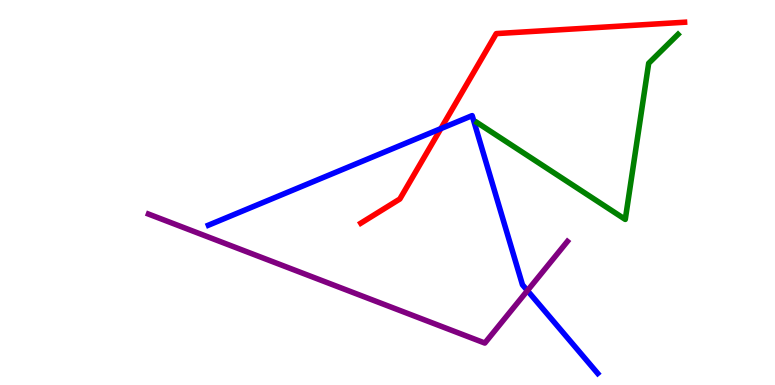[{'lines': ['blue', 'red'], 'intersections': [{'x': 5.69, 'y': 6.66}]}, {'lines': ['green', 'red'], 'intersections': []}, {'lines': ['purple', 'red'], 'intersections': []}, {'lines': ['blue', 'green'], 'intersections': []}, {'lines': ['blue', 'purple'], 'intersections': [{'x': 6.81, 'y': 2.45}]}, {'lines': ['green', 'purple'], 'intersections': []}]